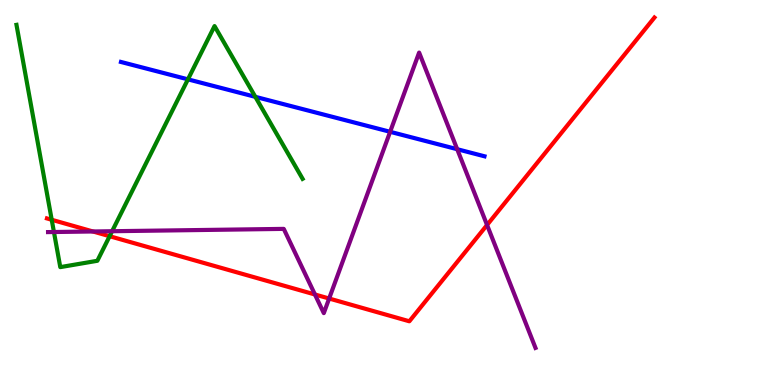[{'lines': ['blue', 'red'], 'intersections': []}, {'lines': ['green', 'red'], 'intersections': [{'x': 0.667, 'y': 4.29}, {'x': 1.41, 'y': 3.86}]}, {'lines': ['purple', 'red'], 'intersections': [{'x': 1.2, 'y': 3.99}, {'x': 4.06, 'y': 2.35}, {'x': 4.25, 'y': 2.25}, {'x': 6.28, 'y': 4.16}]}, {'lines': ['blue', 'green'], 'intersections': [{'x': 2.43, 'y': 7.94}, {'x': 3.29, 'y': 7.49}]}, {'lines': ['blue', 'purple'], 'intersections': [{'x': 5.03, 'y': 6.58}, {'x': 5.9, 'y': 6.12}]}, {'lines': ['green', 'purple'], 'intersections': [{'x': 0.696, 'y': 3.97}, {'x': 1.45, 'y': 3.99}]}]